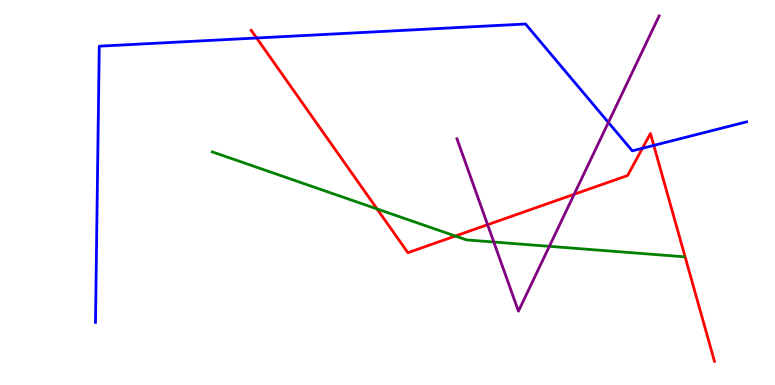[{'lines': ['blue', 'red'], 'intersections': [{'x': 3.31, 'y': 9.01}, {'x': 8.29, 'y': 6.15}, {'x': 8.44, 'y': 6.22}]}, {'lines': ['green', 'red'], 'intersections': [{'x': 4.87, 'y': 4.57}, {'x': 5.88, 'y': 3.87}]}, {'lines': ['purple', 'red'], 'intersections': [{'x': 6.29, 'y': 4.16}, {'x': 7.41, 'y': 4.95}]}, {'lines': ['blue', 'green'], 'intersections': []}, {'lines': ['blue', 'purple'], 'intersections': [{'x': 7.85, 'y': 6.82}]}, {'lines': ['green', 'purple'], 'intersections': [{'x': 6.37, 'y': 3.71}, {'x': 7.09, 'y': 3.6}]}]